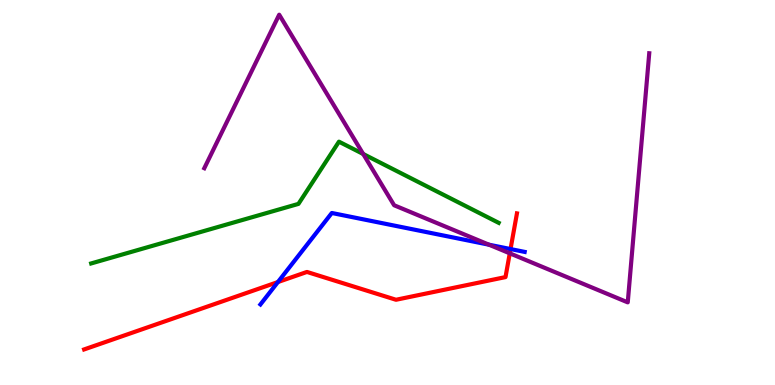[{'lines': ['blue', 'red'], 'intersections': [{'x': 3.59, 'y': 2.67}, {'x': 6.59, 'y': 3.53}]}, {'lines': ['green', 'red'], 'intersections': []}, {'lines': ['purple', 'red'], 'intersections': [{'x': 6.58, 'y': 3.42}]}, {'lines': ['blue', 'green'], 'intersections': []}, {'lines': ['blue', 'purple'], 'intersections': [{'x': 6.31, 'y': 3.64}]}, {'lines': ['green', 'purple'], 'intersections': [{'x': 4.69, 'y': 6.0}]}]